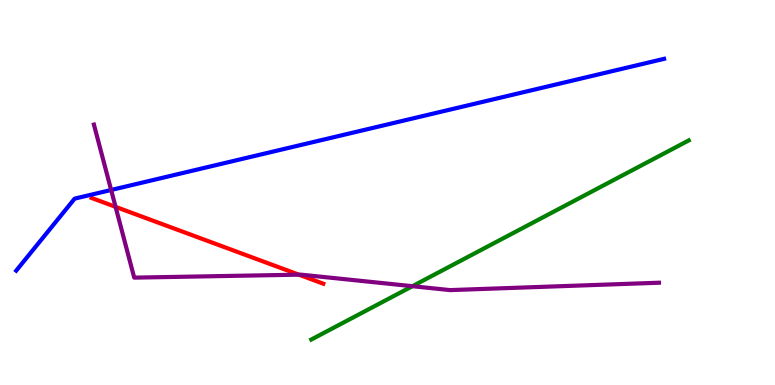[{'lines': ['blue', 'red'], 'intersections': []}, {'lines': ['green', 'red'], 'intersections': []}, {'lines': ['purple', 'red'], 'intersections': [{'x': 1.49, 'y': 4.63}, {'x': 3.86, 'y': 2.87}]}, {'lines': ['blue', 'green'], 'intersections': []}, {'lines': ['blue', 'purple'], 'intersections': [{'x': 1.43, 'y': 5.07}]}, {'lines': ['green', 'purple'], 'intersections': [{'x': 5.32, 'y': 2.57}]}]